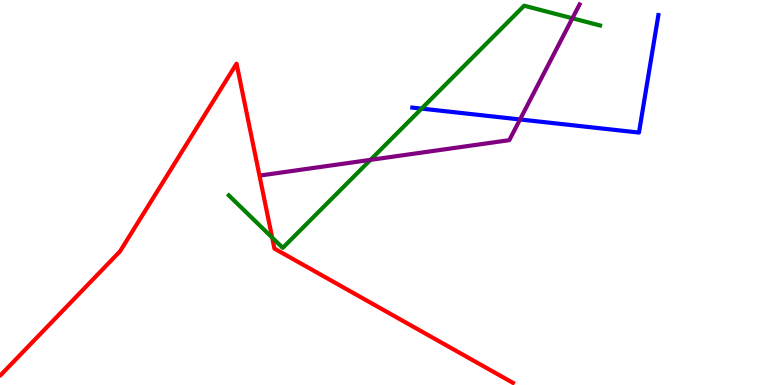[{'lines': ['blue', 'red'], 'intersections': []}, {'lines': ['green', 'red'], 'intersections': [{'x': 3.51, 'y': 3.83}]}, {'lines': ['purple', 'red'], 'intersections': []}, {'lines': ['blue', 'green'], 'intersections': [{'x': 5.44, 'y': 7.18}]}, {'lines': ['blue', 'purple'], 'intersections': [{'x': 6.71, 'y': 6.9}]}, {'lines': ['green', 'purple'], 'intersections': [{'x': 4.78, 'y': 5.85}, {'x': 7.39, 'y': 9.53}]}]